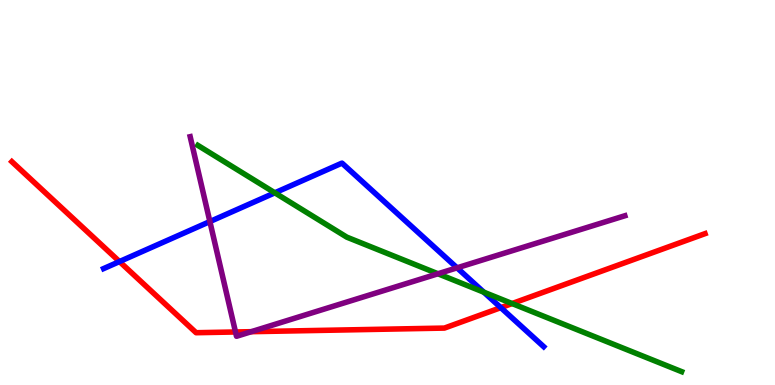[{'lines': ['blue', 'red'], 'intersections': [{'x': 1.54, 'y': 3.21}, {'x': 6.46, 'y': 2.01}]}, {'lines': ['green', 'red'], 'intersections': [{'x': 6.61, 'y': 2.12}]}, {'lines': ['purple', 'red'], 'intersections': [{'x': 3.04, 'y': 1.38}, {'x': 3.24, 'y': 1.38}]}, {'lines': ['blue', 'green'], 'intersections': [{'x': 3.55, 'y': 4.99}, {'x': 6.24, 'y': 2.41}]}, {'lines': ['blue', 'purple'], 'intersections': [{'x': 2.71, 'y': 4.25}, {'x': 5.9, 'y': 3.04}]}, {'lines': ['green', 'purple'], 'intersections': [{'x': 5.65, 'y': 2.89}]}]